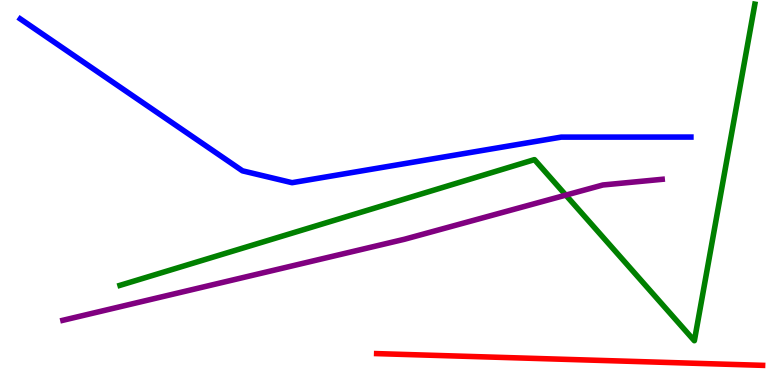[{'lines': ['blue', 'red'], 'intersections': []}, {'lines': ['green', 'red'], 'intersections': []}, {'lines': ['purple', 'red'], 'intersections': []}, {'lines': ['blue', 'green'], 'intersections': []}, {'lines': ['blue', 'purple'], 'intersections': []}, {'lines': ['green', 'purple'], 'intersections': [{'x': 7.3, 'y': 4.93}]}]